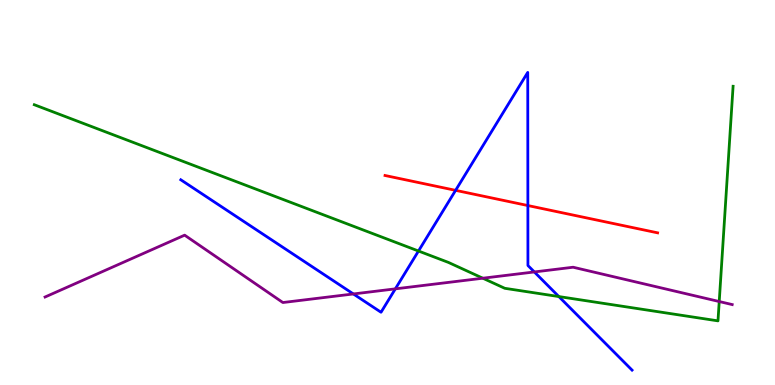[{'lines': ['blue', 'red'], 'intersections': [{'x': 5.88, 'y': 5.06}, {'x': 6.81, 'y': 4.66}]}, {'lines': ['green', 'red'], 'intersections': []}, {'lines': ['purple', 'red'], 'intersections': []}, {'lines': ['blue', 'green'], 'intersections': [{'x': 5.4, 'y': 3.48}, {'x': 7.21, 'y': 2.3}]}, {'lines': ['blue', 'purple'], 'intersections': [{'x': 4.56, 'y': 2.36}, {'x': 5.1, 'y': 2.5}, {'x': 6.89, 'y': 2.94}]}, {'lines': ['green', 'purple'], 'intersections': [{'x': 6.23, 'y': 2.77}, {'x': 9.28, 'y': 2.17}]}]